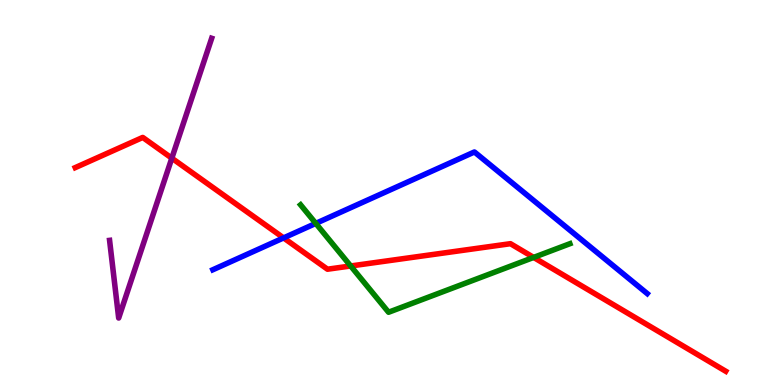[{'lines': ['blue', 'red'], 'intersections': [{'x': 3.66, 'y': 3.82}]}, {'lines': ['green', 'red'], 'intersections': [{'x': 4.52, 'y': 3.09}, {'x': 6.89, 'y': 3.31}]}, {'lines': ['purple', 'red'], 'intersections': [{'x': 2.22, 'y': 5.89}]}, {'lines': ['blue', 'green'], 'intersections': [{'x': 4.07, 'y': 4.2}]}, {'lines': ['blue', 'purple'], 'intersections': []}, {'lines': ['green', 'purple'], 'intersections': []}]